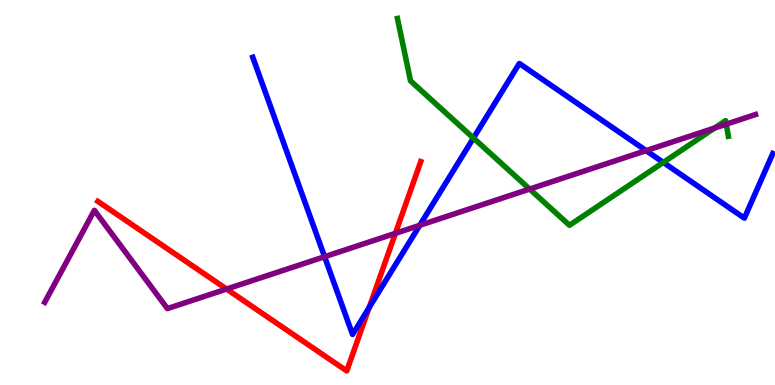[{'lines': ['blue', 'red'], 'intersections': [{'x': 4.76, 'y': 2.01}]}, {'lines': ['green', 'red'], 'intersections': []}, {'lines': ['purple', 'red'], 'intersections': [{'x': 2.92, 'y': 2.49}, {'x': 5.1, 'y': 3.94}]}, {'lines': ['blue', 'green'], 'intersections': [{'x': 6.11, 'y': 6.41}, {'x': 8.56, 'y': 5.78}]}, {'lines': ['blue', 'purple'], 'intersections': [{'x': 4.19, 'y': 3.33}, {'x': 5.42, 'y': 4.15}, {'x': 8.34, 'y': 6.09}]}, {'lines': ['green', 'purple'], 'intersections': [{'x': 6.83, 'y': 5.09}, {'x': 9.22, 'y': 6.68}, {'x': 9.37, 'y': 6.77}]}]